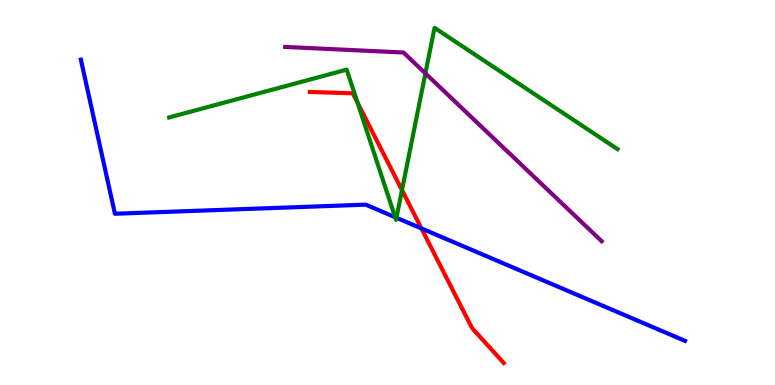[{'lines': ['blue', 'red'], 'intersections': [{'x': 5.44, 'y': 4.07}]}, {'lines': ['green', 'red'], 'intersections': [{'x': 4.61, 'y': 7.34}, {'x': 5.19, 'y': 5.06}]}, {'lines': ['purple', 'red'], 'intersections': []}, {'lines': ['blue', 'green'], 'intersections': [{'x': 5.1, 'y': 4.36}, {'x': 5.12, 'y': 4.34}]}, {'lines': ['blue', 'purple'], 'intersections': []}, {'lines': ['green', 'purple'], 'intersections': [{'x': 5.49, 'y': 8.09}]}]